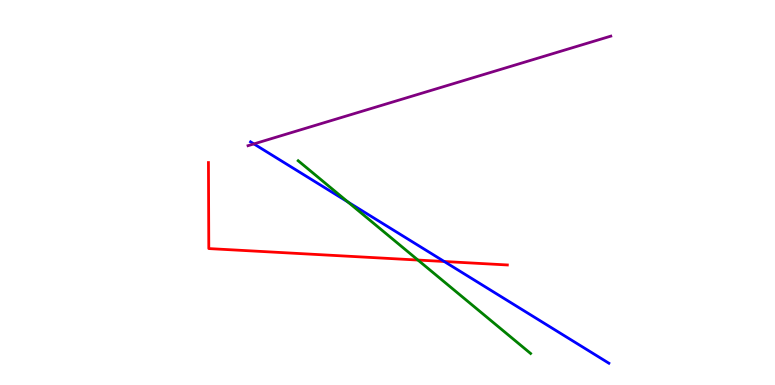[{'lines': ['blue', 'red'], 'intersections': [{'x': 5.73, 'y': 3.21}]}, {'lines': ['green', 'red'], 'intersections': [{'x': 5.39, 'y': 3.25}]}, {'lines': ['purple', 'red'], 'intersections': []}, {'lines': ['blue', 'green'], 'intersections': [{'x': 4.49, 'y': 4.75}]}, {'lines': ['blue', 'purple'], 'intersections': [{'x': 3.28, 'y': 6.26}]}, {'lines': ['green', 'purple'], 'intersections': []}]